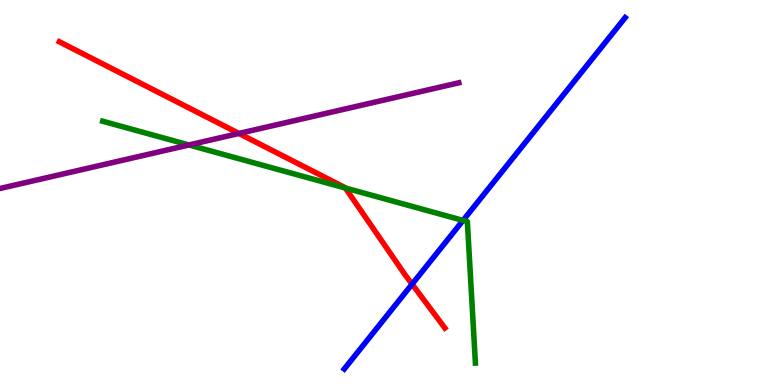[{'lines': ['blue', 'red'], 'intersections': [{'x': 5.32, 'y': 2.62}]}, {'lines': ['green', 'red'], 'intersections': [{'x': 4.46, 'y': 5.12}]}, {'lines': ['purple', 'red'], 'intersections': [{'x': 3.08, 'y': 6.53}]}, {'lines': ['blue', 'green'], 'intersections': [{'x': 5.97, 'y': 4.28}]}, {'lines': ['blue', 'purple'], 'intersections': []}, {'lines': ['green', 'purple'], 'intersections': [{'x': 2.44, 'y': 6.23}]}]